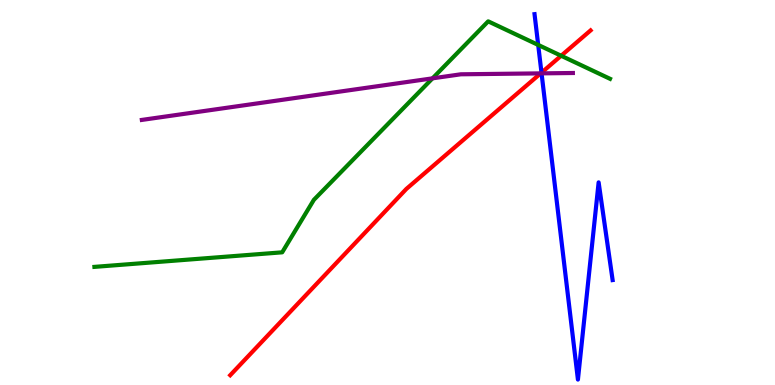[{'lines': ['blue', 'red'], 'intersections': [{'x': 6.99, 'y': 8.11}]}, {'lines': ['green', 'red'], 'intersections': [{'x': 7.24, 'y': 8.55}]}, {'lines': ['purple', 'red'], 'intersections': [{'x': 6.98, 'y': 8.09}]}, {'lines': ['blue', 'green'], 'intersections': [{'x': 6.94, 'y': 8.83}]}, {'lines': ['blue', 'purple'], 'intersections': [{'x': 6.99, 'y': 8.09}]}, {'lines': ['green', 'purple'], 'intersections': [{'x': 5.58, 'y': 7.97}]}]